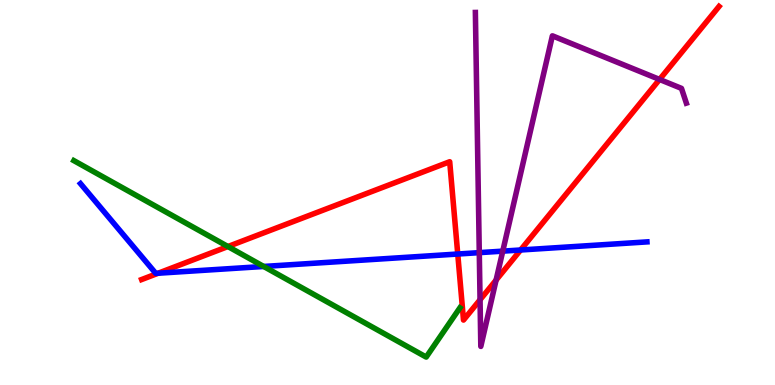[{'lines': ['blue', 'red'], 'intersections': [{'x': 2.04, 'y': 2.9}, {'x': 5.91, 'y': 3.4}, {'x': 6.72, 'y': 3.51}]}, {'lines': ['green', 'red'], 'intersections': [{'x': 2.94, 'y': 3.6}]}, {'lines': ['purple', 'red'], 'intersections': [{'x': 6.19, 'y': 2.21}, {'x': 6.4, 'y': 2.73}, {'x': 8.51, 'y': 7.94}]}, {'lines': ['blue', 'green'], 'intersections': [{'x': 3.4, 'y': 3.08}]}, {'lines': ['blue', 'purple'], 'intersections': [{'x': 6.18, 'y': 3.44}, {'x': 6.49, 'y': 3.48}]}, {'lines': ['green', 'purple'], 'intersections': []}]